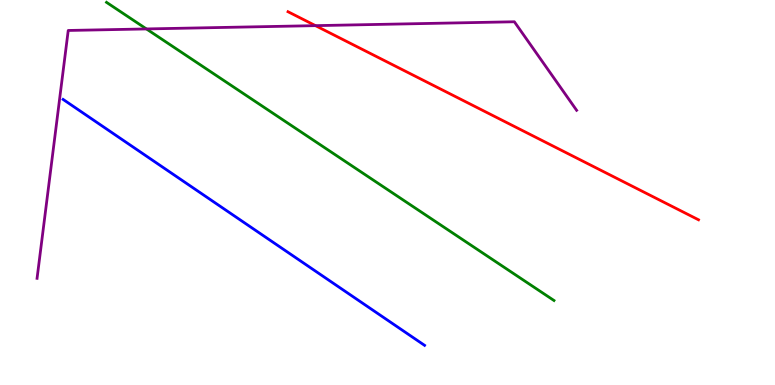[{'lines': ['blue', 'red'], 'intersections': []}, {'lines': ['green', 'red'], 'intersections': []}, {'lines': ['purple', 'red'], 'intersections': [{'x': 4.07, 'y': 9.33}]}, {'lines': ['blue', 'green'], 'intersections': []}, {'lines': ['blue', 'purple'], 'intersections': []}, {'lines': ['green', 'purple'], 'intersections': [{'x': 1.89, 'y': 9.25}]}]